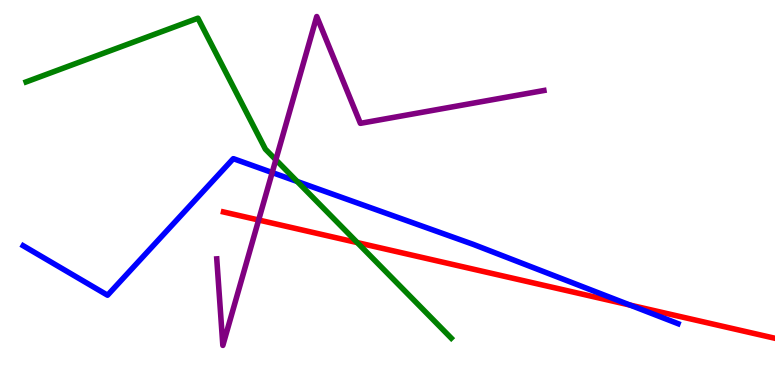[{'lines': ['blue', 'red'], 'intersections': [{'x': 8.13, 'y': 2.08}]}, {'lines': ['green', 'red'], 'intersections': [{'x': 4.61, 'y': 3.7}]}, {'lines': ['purple', 'red'], 'intersections': [{'x': 3.34, 'y': 4.29}]}, {'lines': ['blue', 'green'], 'intersections': [{'x': 3.83, 'y': 5.29}]}, {'lines': ['blue', 'purple'], 'intersections': [{'x': 3.51, 'y': 5.52}]}, {'lines': ['green', 'purple'], 'intersections': [{'x': 3.56, 'y': 5.85}]}]